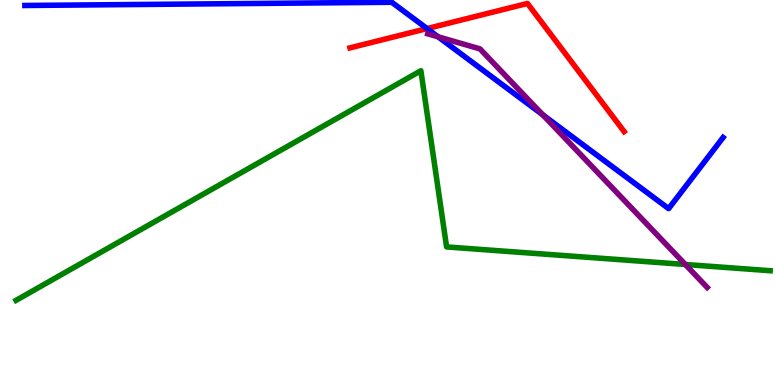[{'lines': ['blue', 'red'], 'intersections': [{'x': 5.51, 'y': 9.26}]}, {'lines': ['green', 'red'], 'intersections': []}, {'lines': ['purple', 'red'], 'intersections': []}, {'lines': ['blue', 'green'], 'intersections': []}, {'lines': ['blue', 'purple'], 'intersections': [{'x': 5.65, 'y': 9.04}, {'x': 7.0, 'y': 7.02}]}, {'lines': ['green', 'purple'], 'intersections': [{'x': 8.84, 'y': 3.13}]}]